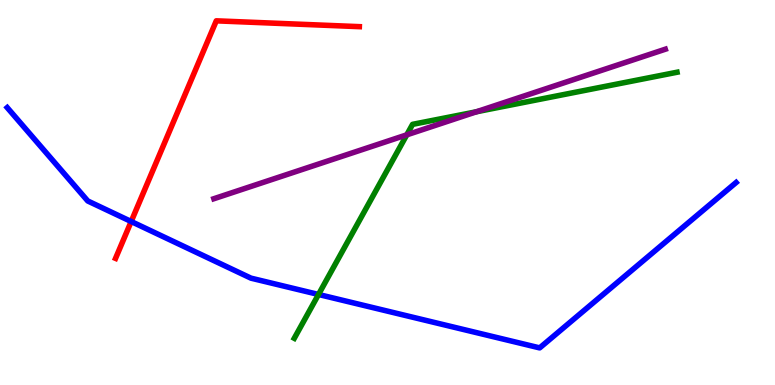[{'lines': ['blue', 'red'], 'intersections': [{'x': 1.69, 'y': 4.25}]}, {'lines': ['green', 'red'], 'intersections': []}, {'lines': ['purple', 'red'], 'intersections': []}, {'lines': ['blue', 'green'], 'intersections': [{'x': 4.11, 'y': 2.35}]}, {'lines': ['blue', 'purple'], 'intersections': []}, {'lines': ['green', 'purple'], 'intersections': [{'x': 5.25, 'y': 6.5}, {'x': 6.15, 'y': 7.1}]}]